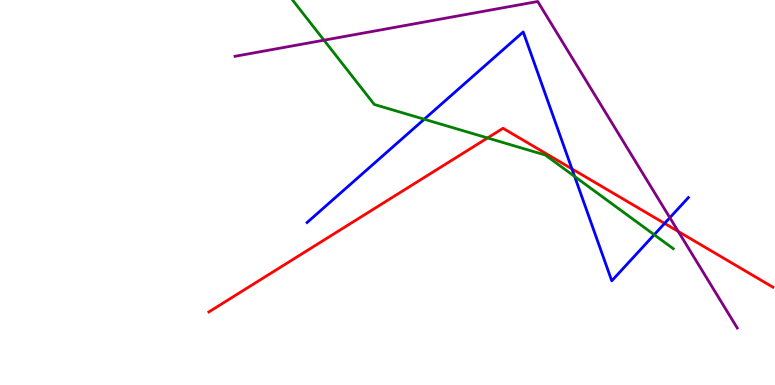[{'lines': ['blue', 'red'], 'intersections': [{'x': 7.38, 'y': 5.61}, {'x': 8.58, 'y': 4.2}]}, {'lines': ['green', 'red'], 'intersections': [{'x': 6.29, 'y': 6.42}]}, {'lines': ['purple', 'red'], 'intersections': [{'x': 8.75, 'y': 3.99}]}, {'lines': ['blue', 'green'], 'intersections': [{'x': 5.47, 'y': 6.9}, {'x': 7.41, 'y': 5.42}, {'x': 8.44, 'y': 3.9}]}, {'lines': ['blue', 'purple'], 'intersections': [{'x': 8.64, 'y': 4.35}]}, {'lines': ['green', 'purple'], 'intersections': [{'x': 4.18, 'y': 8.96}]}]